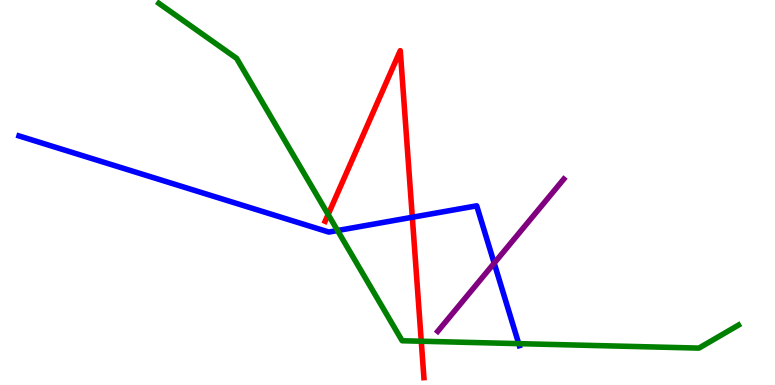[{'lines': ['blue', 'red'], 'intersections': [{'x': 5.32, 'y': 4.36}]}, {'lines': ['green', 'red'], 'intersections': [{'x': 4.23, 'y': 4.43}, {'x': 5.44, 'y': 1.14}]}, {'lines': ['purple', 'red'], 'intersections': []}, {'lines': ['blue', 'green'], 'intersections': [{'x': 4.36, 'y': 4.01}, {'x': 6.69, 'y': 1.07}]}, {'lines': ['blue', 'purple'], 'intersections': [{'x': 6.38, 'y': 3.16}]}, {'lines': ['green', 'purple'], 'intersections': []}]